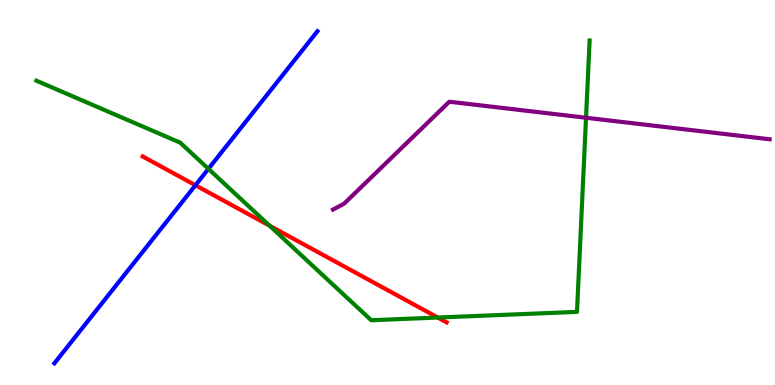[{'lines': ['blue', 'red'], 'intersections': [{'x': 2.52, 'y': 5.19}]}, {'lines': ['green', 'red'], 'intersections': [{'x': 3.48, 'y': 4.14}, {'x': 5.65, 'y': 1.75}]}, {'lines': ['purple', 'red'], 'intersections': []}, {'lines': ['blue', 'green'], 'intersections': [{'x': 2.69, 'y': 5.61}]}, {'lines': ['blue', 'purple'], 'intersections': []}, {'lines': ['green', 'purple'], 'intersections': [{'x': 7.56, 'y': 6.94}]}]